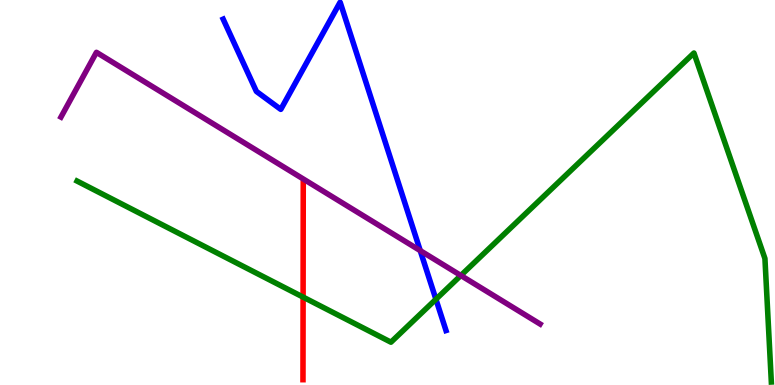[{'lines': ['blue', 'red'], 'intersections': []}, {'lines': ['green', 'red'], 'intersections': [{'x': 3.91, 'y': 2.28}]}, {'lines': ['purple', 'red'], 'intersections': []}, {'lines': ['blue', 'green'], 'intersections': [{'x': 5.62, 'y': 2.23}]}, {'lines': ['blue', 'purple'], 'intersections': [{'x': 5.42, 'y': 3.49}]}, {'lines': ['green', 'purple'], 'intersections': [{'x': 5.95, 'y': 2.84}]}]